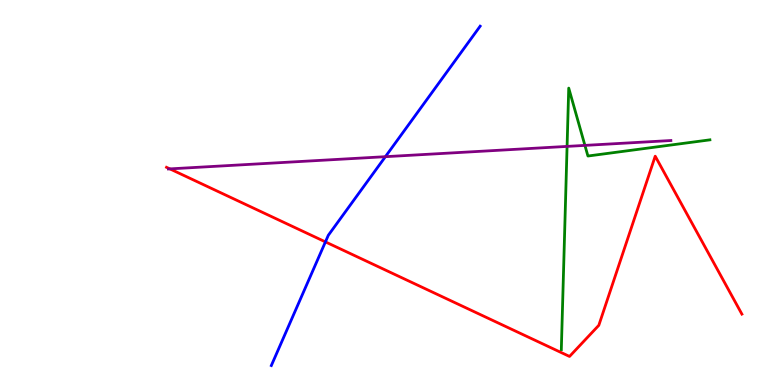[{'lines': ['blue', 'red'], 'intersections': [{'x': 4.2, 'y': 3.72}]}, {'lines': ['green', 'red'], 'intersections': []}, {'lines': ['purple', 'red'], 'intersections': [{'x': 2.19, 'y': 5.61}]}, {'lines': ['blue', 'green'], 'intersections': []}, {'lines': ['blue', 'purple'], 'intersections': [{'x': 4.97, 'y': 5.93}]}, {'lines': ['green', 'purple'], 'intersections': [{'x': 7.32, 'y': 6.2}, {'x': 7.55, 'y': 6.22}]}]